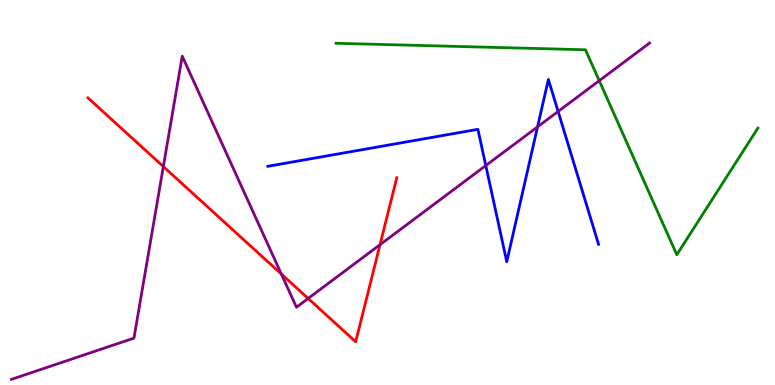[{'lines': ['blue', 'red'], 'intersections': []}, {'lines': ['green', 'red'], 'intersections': []}, {'lines': ['purple', 'red'], 'intersections': [{'x': 2.11, 'y': 5.67}, {'x': 3.63, 'y': 2.88}, {'x': 3.98, 'y': 2.25}, {'x': 4.9, 'y': 3.64}]}, {'lines': ['blue', 'green'], 'intersections': []}, {'lines': ['blue', 'purple'], 'intersections': [{'x': 6.27, 'y': 5.7}, {'x': 6.94, 'y': 6.71}, {'x': 7.2, 'y': 7.1}]}, {'lines': ['green', 'purple'], 'intersections': [{'x': 7.73, 'y': 7.9}]}]